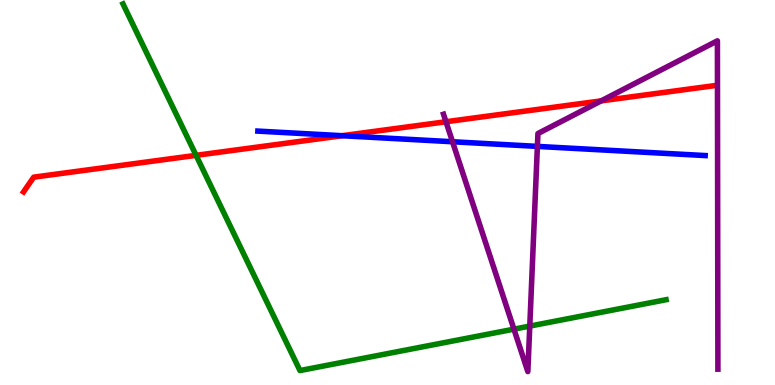[{'lines': ['blue', 'red'], 'intersections': [{'x': 4.41, 'y': 6.48}]}, {'lines': ['green', 'red'], 'intersections': [{'x': 2.53, 'y': 5.97}]}, {'lines': ['purple', 'red'], 'intersections': [{'x': 5.75, 'y': 6.84}, {'x': 7.76, 'y': 7.38}]}, {'lines': ['blue', 'green'], 'intersections': []}, {'lines': ['blue', 'purple'], 'intersections': [{'x': 5.84, 'y': 6.32}, {'x': 6.93, 'y': 6.2}]}, {'lines': ['green', 'purple'], 'intersections': [{'x': 6.63, 'y': 1.45}, {'x': 6.84, 'y': 1.53}]}]